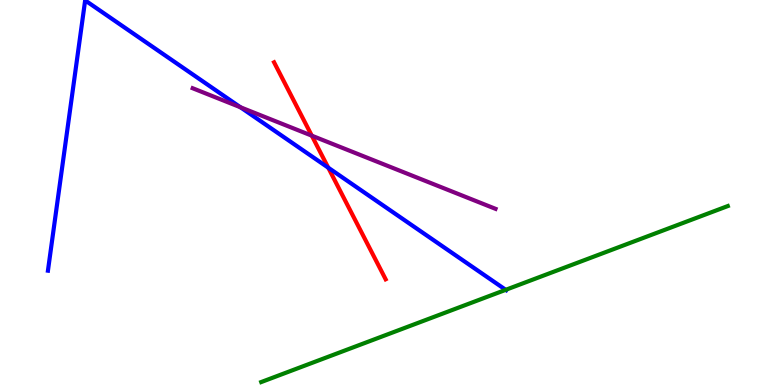[{'lines': ['blue', 'red'], 'intersections': [{'x': 4.24, 'y': 5.64}]}, {'lines': ['green', 'red'], 'intersections': []}, {'lines': ['purple', 'red'], 'intersections': [{'x': 4.02, 'y': 6.48}]}, {'lines': ['blue', 'green'], 'intersections': [{'x': 6.53, 'y': 2.47}]}, {'lines': ['blue', 'purple'], 'intersections': [{'x': 3.1, 'y': 7.21}]}, {'lines': ['green', 'purple'], 'intersections': []}]